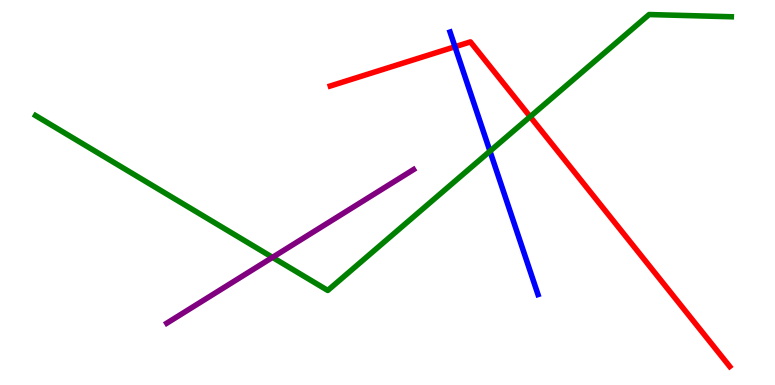[{'lines': ['blue', 'red'], 'intersections': [{'x': 5.87, 'y': 8.79}]}, {'lines': ['green', 'red'], 'intersections': [{'x': 6.84, 'y': 6.97}]}, {'lines': ['purple', 'red'], 'intersections': []}, {'lines': ['blue', 'green'], 'intersections': [{'x': 6.32, 'y': 6.07}]}, {'lines': ['blue', 'purple'], 'intersections': []}, {'lines': ['green', 'purple'], 'intersections': [{'x': 3.52, 'y': 3.32}]}]